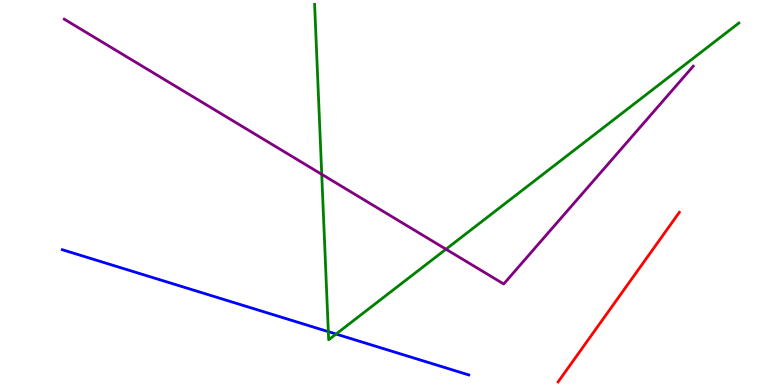[{'lines': ['blue', 'red'], 'intersections': []}, {'lines': ['green', 'red'], 'intersections': []}, {'lines': ['purple', 'red'], 'intersections': []}, {'lines': ['blue', 'green'], 'intersections': [{'x': 4.24, 'y': 1.39}, {'x': 4.34, 'y': 1.32}]}, {'lines': ['blue', 'purple'], 'intersections': []}, {'lines': ['green', 'purple'], 'intersections': [{'x': 4.15, 'y': 5.47}, {'x': 5.75, 'y': 3.53}]}]